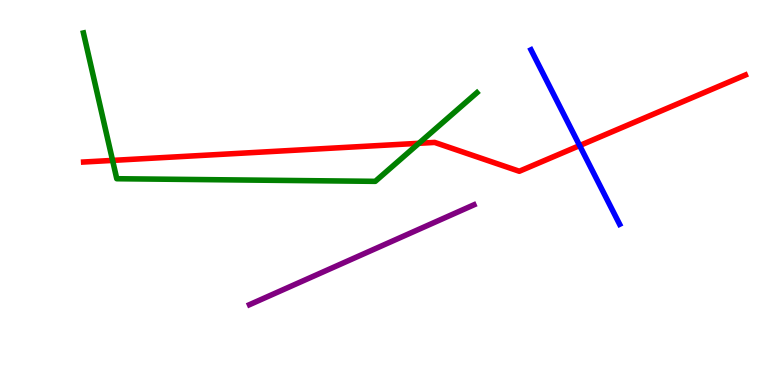[{'lines': ['blue', 'red'], 'intersections': [{'x': 7.48, 'y': 6.22}]}, {'lines': ['green', 'red'], 'intersections': [{'x': 1.45, 'y': 5.83}, {'x': 5.41, 'y': 6.28}]}, {'lines': ['purple', 'red'], 'intersections': []}, {'lines': ['blue', 'green'], 'intersections': []}, {'lines': ['blue', 'purple'], 'intersections': []}, {'lines': ['green', 'purple'], 'intersections': []}]